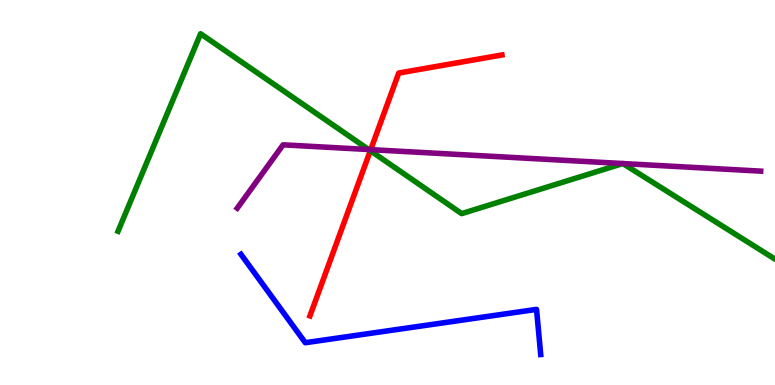[{'lines': ['blue', 'red'], 'intersections': []}, {'lines': ['green', 'red'], 'intersections': [{'x': 4.78, 'y': 6.09}]}, {'lines': ['purple', 'red'], 'intersections': [{'x': 4.78, 'y': 6.11}]}, {'lines': ['blue', 'green'], 'intersections': []}, {'lines': ['blue', 'purple'], 'intersections': []}, {'lines': ['green', 'purple'], 'intersections': [{'x': 4.76, 'y': 6.12}, {'x': 8.04, 'y': 5.75}, {'x': 8.04, 'y': 5.75}]}]